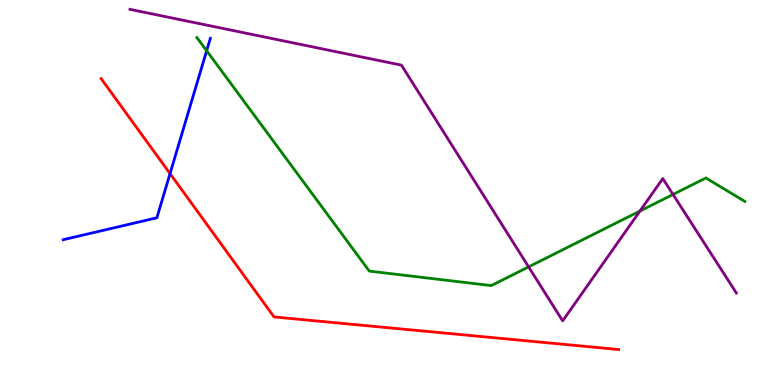[{'lines': ['blue', 'red'], 'intersections': [{'x': 2.19, 'y': 5.49}]}, {'lines': ['green', 'red'], 'intersections': []}, {'lines': ['purple', 'red'], 'intersections': []}, {'lines': ['blue', 'green'], 'intersections': [{'x': 2.67, 'y': 8.68}]}, {'lines': ['blue', 'purple'], 'intersections': []}, {'lines': ['green', 'purple'], 'intersections': [{'x': 6.82, 'y': 3.07}, {'x': 8.26, 'y': 4.52}, {'x': 8.68, 'y': 4.95}]}]